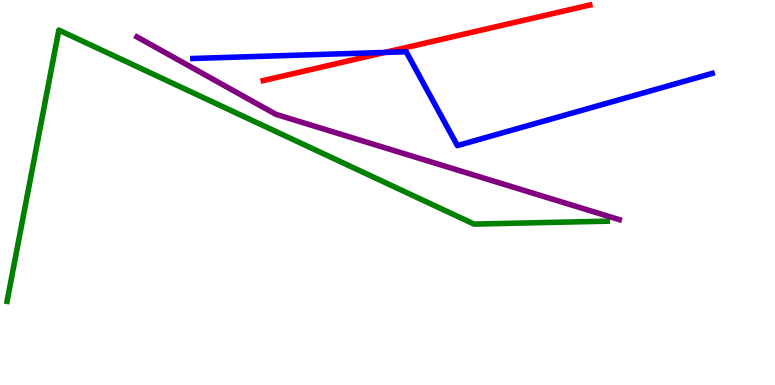[{'lines': ['blue', 'red'], 'intersections': [{'x': 4.97, 'y': 8.64}]}, {'lines': ['green', 'red'], 'intersections': []}, {'lines': ['purple', 'red'], 'intersections': []}, {'lines': ['blue', 'green'], 'intersections': []}, {'lines': ['blue', 'purple'], 'intersections': []}, {'lines': ['green', 'purple'], 'intersections': []}]